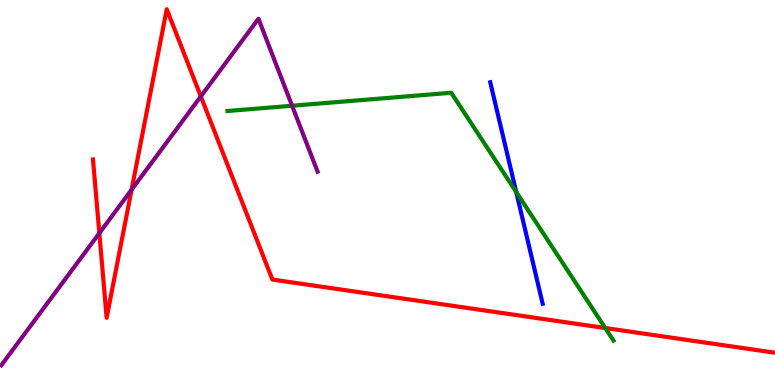[{'lines': ['blue', 'red'], 'intersections': []}, {'lines': ['green', 'red'], 'intersections': [{'x': 7.81, 'y': 1.48}]}, {'lines': ['purple', 'red'], 'intersections': [{'x': 1.28, 'y': 3.94}, {'x': 1.7, 'y': 5.07}, {'x': 2.59, 'y': 7.5}]}, {'lines': ['blue', 'green'], 'intersections': [{'x': 6.66, 'y': 5.01}]}, {'lines': ['blue', 'purple'], 'intersections': []}, {'lines': ['green', 'purple'], 'intersections': [{'x': 3.77, 'y': 7.25}]}]